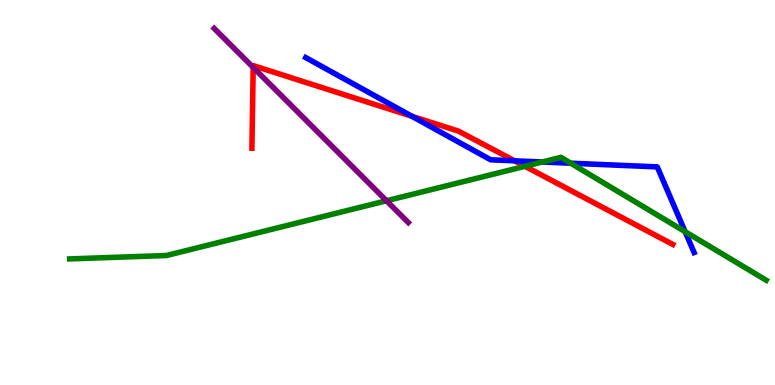[{'lines': ['blue', 'red'], 'intersections': [{'x': 5.32, 'y': 6.98}, {'x': 6.64, 'y': 5.82}]}, {'lines': ['green', 'red'], 'intersections': [{'x': 6.77, 'y': 5.68}]}, {'lines': ['purple', 'red'], 'intersections': [{'x': 3.27, 'y': 8.25}]}, {'lines': ['blue', 'green'], 'intersections': [{'x': 7.0, 'y': 5.79}, {'x': 7.36, 'y': 5.76}, {'x': 8.84, 'y': 3.98}]}, {'lines': ['blue', 'purple'], 'intersections': []}, {'lines': ['green', 'purple'], 'intersections': [{'x': 4.99, 'y': 4.79}]}]